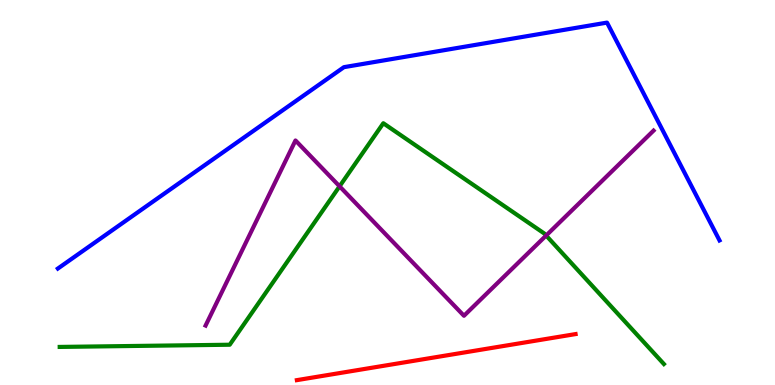[{'lines': ['blue', 'red'], 'intersections': []}, {'lines': ['green', 'red'], 'intersections': []}, {'lines': ['purple', 'red'], 'intersections': []}, {'lines': ['blue', 'green'], 'intersections': []}, {'lines': ['blue', 'purple'], 'intersections': []}, {'lines': ['green', 'purple'], 'intersections': [{'x': 4.38, 'y': 5.16}, {'x': 7.05, 'y': 3.88}]}]